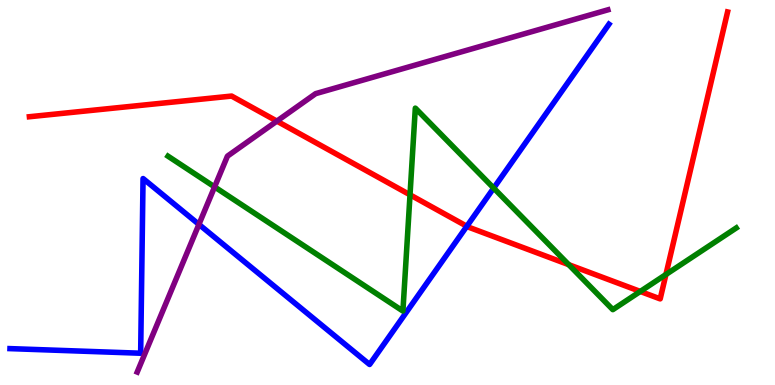[{'lines': ['blue', 'red'], 'intersections': [{'x': 6.02, 'y': 4.12}]}, {'lines': ['green', 'red'], 'intersections': [{'x': 5.29, 'y': 4.94}, {'x': 7.34, 'y': 3.13}, {'x': 8.26, 'y': 2.43}, {'x': 8.59, 'y': 2.87}]}, {'lines': ['purple', 'red'], 'intersections': [{'x': 3.57, 'y': 6.85}]}, {'lines': ['blue', 'green'], 'intersections': [{'x': 6.37, 'y': 5.11}]}, {'lines': ['blue', 'purple'], 'intersections': [{'x': 2.57, 'y': 4.17}]}, {'lines': ['green', 'purple'], 'intersections': [{'x': 2.77, 'y': 5.15}]}]